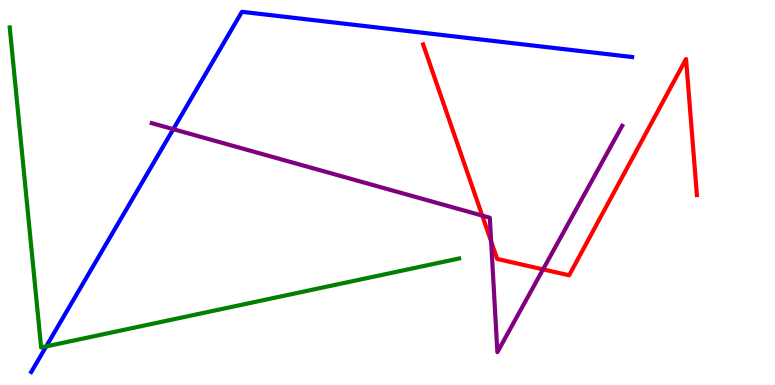[{'lines': ['blue', 'red'], 'intersections': []}, {'lines': ['green', 'red'], 'intersections': []}, {'lines': ['purple', 'red'], 'intersections': [{'x': 6.22, 'y': 4.4}, {'x': 6.34, 'y': 3.73}, {'x': 7.01, 'y': 3.0}]}, {'lines': ['blue', 'green'], 'intersections': [{'x': 0.596, 'y': 1.0}]}, {'lines': ['blue', 'purple'], 'intersections': [{'x': 2.24, 'y': 6.65}]}, {'lines': ['green', 'purple'], 'intersections': []}]